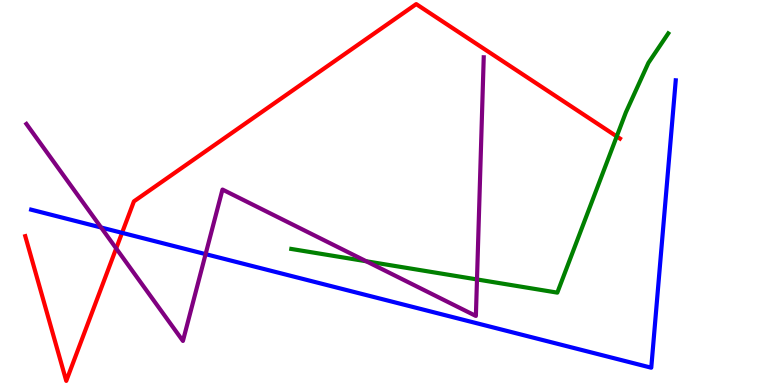[{'lines': ['blue', 'red'], 'intersections': [{'x': 1.57, 'y': 3.95}]}, {'lines': ['green', 'red'], 'intersections': [{'x': 7.96, 'y': 6.46}]}, {'lines': ['purple', 'red'], 'intersections': [{'x': 1.5, 'y': 3.55}]}, {'lines': ['blue', 'green'], 'intersections': []}, {'lines': ['blue', 'purple'], 'intersections': [{'x': 1.3, 'y': 4.09}, {'x': 2.65, 'y': 3.4}]}, {'lines': ['green', 'purple'], 'intersections': [{'x': 4.73, 'y': 3.21}, {'x': 6.15, 'y': 2.74}]}]